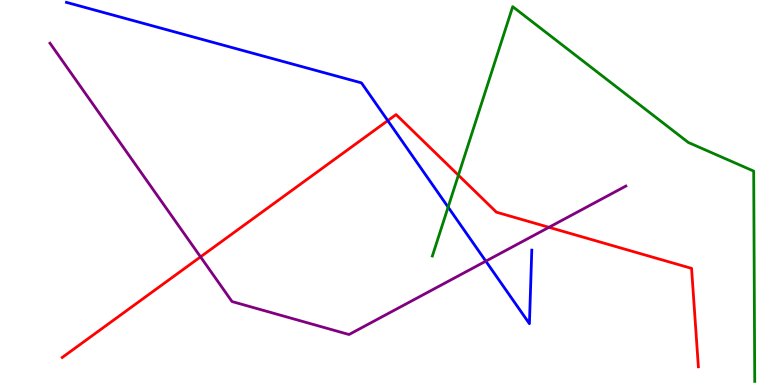[{'lines': ['blue', 'red'], 'intersections': [{'x': 5.0, 'y': 6.87}]}, {'lines': ['green', 'red'], 'intersections': [{'x': 5.91, 'y': 5.45}]}, {'lines': ['purple', 'red'], 'intersections': [{'x': 2.59, 'y': 3.33}, {'x': 7.08, 'y': 4.1}]}, {'lines': ['blue', 'green'], 'intersections': [{'x': 5.78, 'y': 4.62}]}, {'lines': ['blue', 'purple'], 'intersections': [{'x': 6.27, 'y': 3.22}]}, {'lines': ['green', 'purple'], 'intersections': []}]